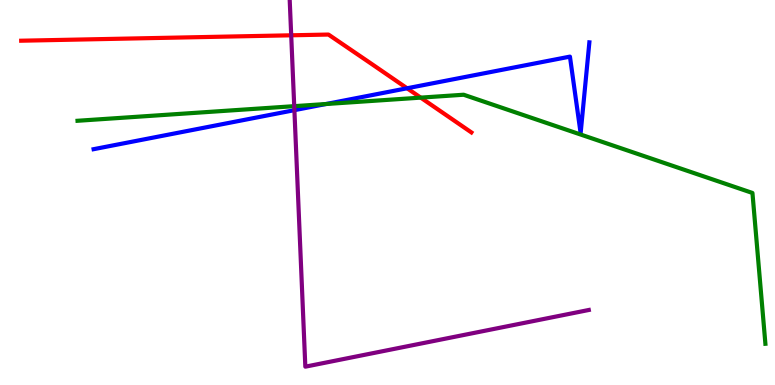[{'lines': ['blue', 'red'], 'intersections': [{'x': 5.25, 'y': 7.71}]}, {'lines': ['green', 'red'], 'intersections': [{'x': 5.43, 'y': 7.46}]}, {'lines': ['purple', 'red'], 'intersections': [{'x': 3.76, 'y': 9.08}]}, {'lines': ['blue', 'green'], 'intersections': [{'x': 4.21, 'y': 7.3}]}, {'lines': ['blue', 'purple'], 'intersections': [{'x': 3.8, 'y': 7.14}]}, {'lines': ['green', 'purple'], 'intersections': [{'x': 3.8, 'y': 7.24}]}]